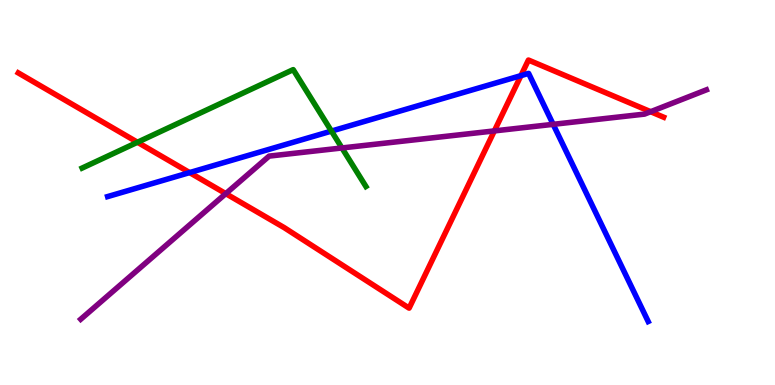[{'lines': ['blue', 'red'], 'intersections': [{'x': 2.45, 'y': 5.52}, {'x': 6.72, 'y': 8.04}]}, {'lines': ['green', 'red'], 'intersections': [{'x': 1.77, 'y': 6.31}]}, {'lines': ['purple', 'red'], 'intersections': [{'x': 2.91, 'y': 4.97}, {'x': 6.38, 'y': 6.6}, {'x': 8.4, 'y': 7.1}]}, {'lines': ['blue', 'green'], 'intersections': [{'x': 4.28, 'y': 6.6}]}, {'lines': ['blue', 'purple'], 'intersections': [{'x': 7.14, 'y': 6.77}]}, {'lines': ['green', 'purple'], 'intersections': [{'x': 4.41, 'y': 6.16}]}]